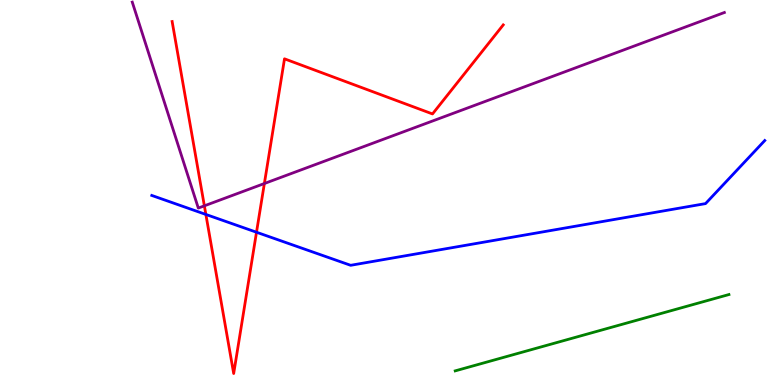[{'lines': ['blue', 'red'], 'intersections': [{'x': 2.66, 'y': 4.43}, {'x': 3.31, 'y': 3.97}]}, {'lines': ['green', 'red'], 'intersections': []}, {'lines': ['purple', 'red'], 'intersections': [{'x': 2.64, 'y': 4.65}, {'x': 3.41, 'y': 5.23}]}, {'lines': ['blue', 'green'], 'intersections': []}, {'lines': ['blue', 'purple'], 'intersections': []}, {'lines': ['green', 'purple'], 'intersections': []}]